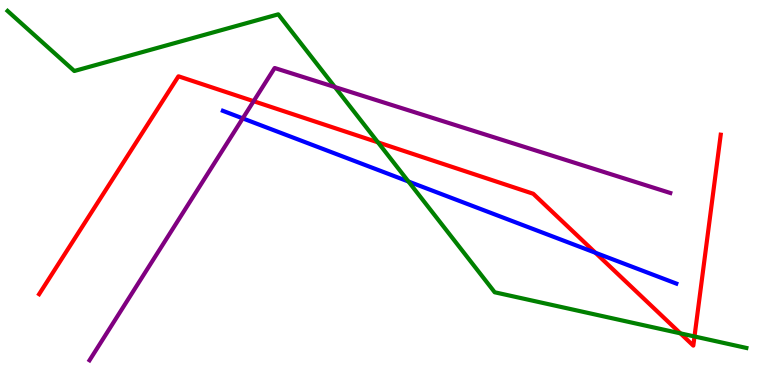[{'lines': ['blue', 'red'], 'intersections': [{'x': 7.68, 'y': 3.44}]}, {'lines': ['green', 'red'], 'intersections': [{'x': 4.88, 'y': 6.3}, {'x': 8.78, 'y': 1.34}, {'x': 8.96, 'y': 1.26}]}, {'lines': ['purple', 'red'], 'intersections': [{'x': 3.27, 'y': 7.37}]}, {'lines': ['blue', 'green'], 'intersections': [{'x': 5.27, 'y': 5.29}]}, {'lines': ['blue', 'purple'], 'intersections': [{'x': 3.13, 'y': 6.93}]}, {'lines': ['green', 'purple'], 'intersections': [{'x': 4.32, 'y': 7.74}]}]